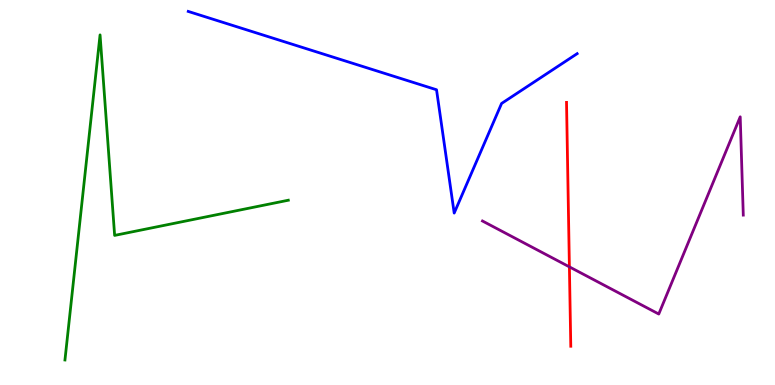[{'lines': ['blue', 'red'], 'intersections': []}, {'lines': ['green', 'red'], 'intersections': []}, {'lines': ['purple', 'red'], 'intersections': [{'x': 7.35, 'y': 3.07}]}, {'lines': ['blue', 'green'], 'intersections': []}, {'lines': ['blue', 'purple'], 'intersections': []}, {'lines': ['green', 'purple'], 'intersections': []}]